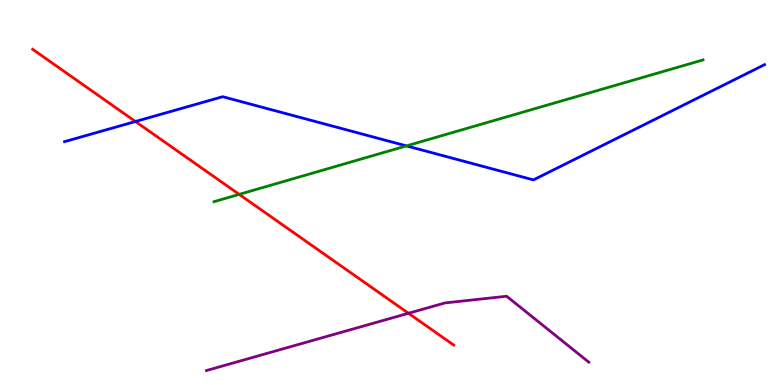[{'lines': ['blue', 'red'], 'intersections': [{'x': 1.75, 'y': 6.84}]}, {'lines': ['green', 'red'], 'intersections': [{'x': 3.09, 'y': 4.95}]}, {'lines': ['purple', 'red'], 'intersections': [{'x': 5.27, 'y': 1.86}]}, {'lines': ['blue', 'green'], 'intersections': [{'x': 5.24, 'y': 6.21}]}, {'lines': ['blue', 'purple'], 'intersections': []}, {'lines': ['green', 'purple'], 'intersections': []}]